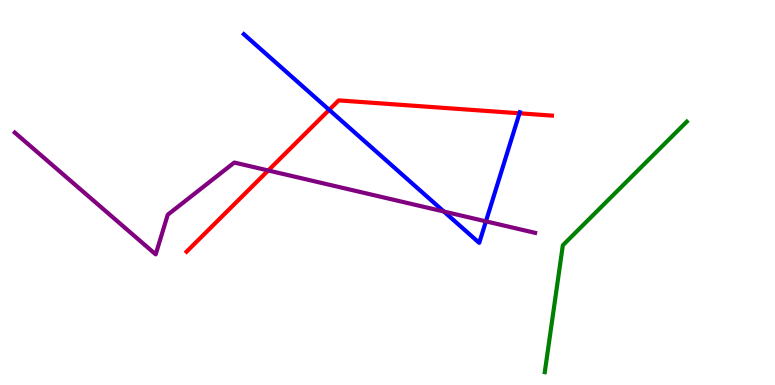[{'lines': ['blue', 'red'], 'intersections': [{'x': 4.25, 'y': 7.15}, {'x': 6.7, 'y': 7.06}]}, {'lines': ['green', 'red'], 'intersections': []}, {'lines': ['purple', 'red'], 'intersections': [{'x': 3.46, 'y': 5.57}]}, {'lines': ['blue', 'green'], 'intersections': []}, {'lines': ['blue', 'purple'], 'intersections': [{'x': 5.73, 'y': 4.51}, {'x': 6.27, 'y': 4.25}]}, {'lines': ['green', 'purple'], 'intersections': []}]